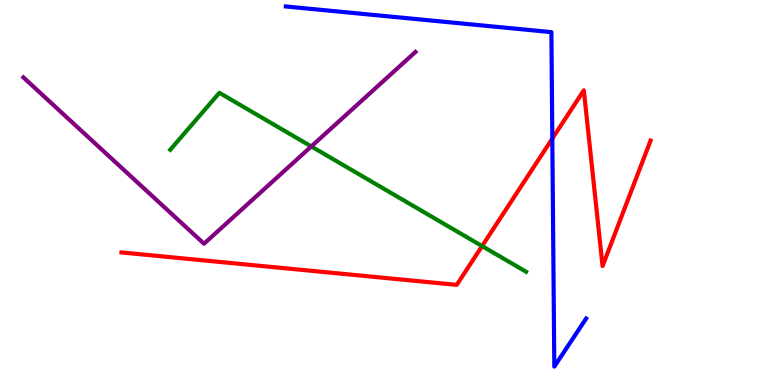[{'lines': ['blue', 'red'], 'intersections': [{'x': 7.13, 'y': 6.4}]}, {'lines': ['green', 'red'], 'intersections': [{'x': 6.22, 'y': 3.61}]}, {'lines': ['purple', 'red'], 'intersections': []}, {'lines': ['blue', 'green'], 'intersections': []}, {'lines': ['blue', 'purple'], 'intersections': []}, {'lines': ['green', 'purple'], 'intersections': [{'x': 4.02, 'y': 6.2}]}]